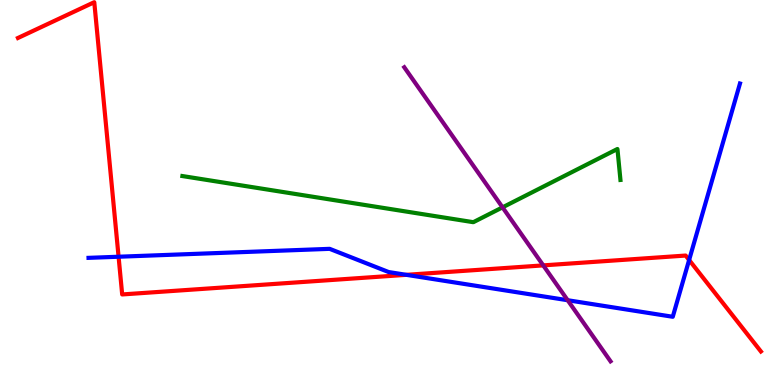[{'lines': ['blue', 'red'], 'intersections': [{'x': 1.53, 'y': 3.33}, {'x': 5.24, 'y': 2.86}, {'x': 8.89, 'y': 3.25}]}, {'lines': ['green', 'red'], 'intersections': []}, {'lines': ['purple', 'red'], 'intersections': [{'x': 7.01, 'y': 3.11}]}, {'lines': ['blue', 'green'], 'intersections': []}, {'lines': ['blue', 'purple'], 'intersections': [{'x': 7.32, 'y': 2.2}]}, {'lines': ['green', 'purple'], 'intersections': [{'x': 6.48, 'y': 4.61}]}]